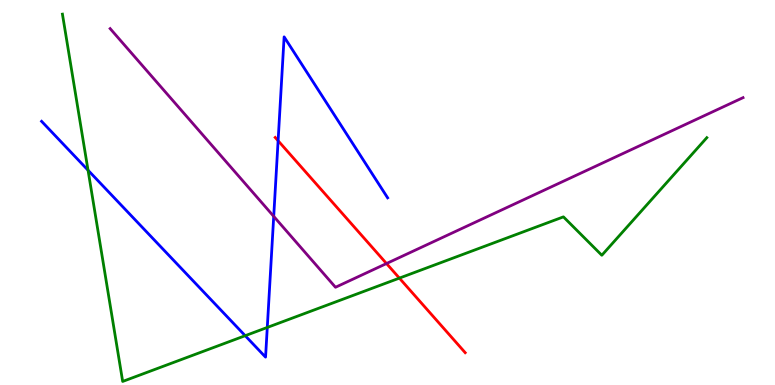[{'lines': ['blue', 'red'], 'intersections': [{'x': 3.59, 'y': 6.34}]}, {'lines': ['green', 'red'], 'intersections': [{'x': 5.15, 'y': 2.78}]}, {'lines': ['purple', 'red'], 'intersections': [{'x': 4.99, 'y': 3.15}]}, {'lines': ['blue', 'green'], 'intersections': [{'x': 1.14, 'y': 5.58}, {'x': 3.16, 'y': 1.28}, {'x': 3.45, 'y': 1.49}]}, {'lines': ['blue', 'purple'], 'intersections': [{'x': 3.53, 'y': 4.38}]}, {'lines': ['green', 'purple'], 'intersections': []}]